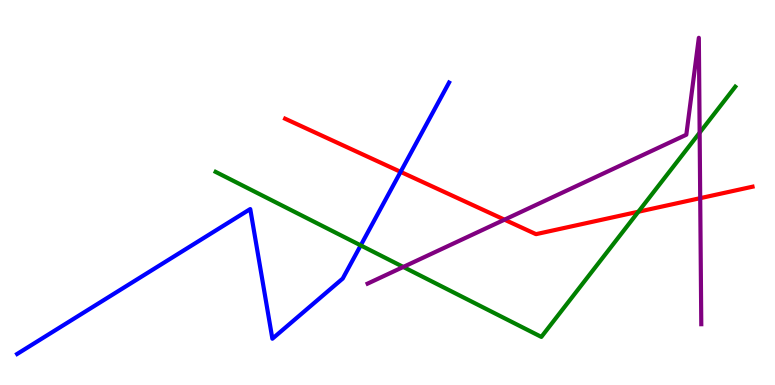[{'lines': ['blue', 'red'], 'intersections': [{'x': 5.17, 'y': 5.54}]}, {'lines': ['green', 'red'], 'intersections': [{'x': 8.24, 'y': 4.5}]}, {'lines': ['purple', 'red'], 'intersections': [{'x': 6.51, 'y': 4.29}, {'x': 9.03, 'y': 4.85}]}, {'lines': ['blue', 'green'], 'intersections': [{'x': 4.65, 'y': 3.63}]}, {'lines': ['blue', 'purple'], 'intersections': []}, {'lines': ['green', 'purple'], 'intersections': [{'x': 5.2, 'y': 3.07}, {'x': 9.03, 'y': 6.55}]}]